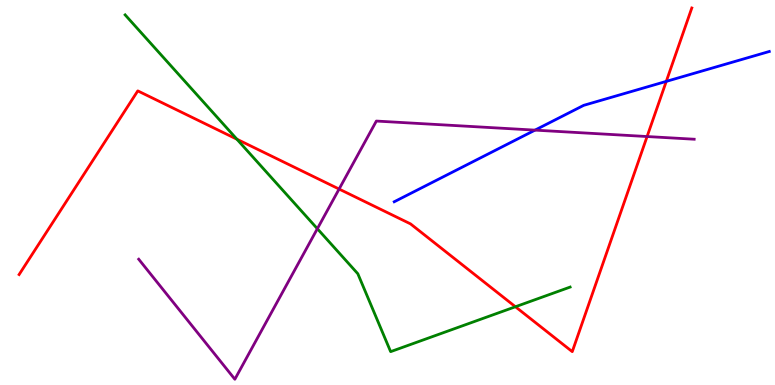[{'lines': ['blue', 'red'], 'intersections': [{'x': 8.6, 'y': 7.89}]}, {'lines': ['green', 'red'], 'intersections': [{'x': 3.06, 'y': 6.38}, {'x': 6.65, 'y': 2.03}]}, {'lines': ['purple', 'red'], 'intersections': [{'x': 4.38, 'y': 5.09}, {'x': 8.35, 'y': 6.45}]}, {'lines': ['blue', 'green'], 'intersections': []}, {'lines': ['blue', 'purple'], 'intersections': [{'x': 6.9, 'y': 6.62}]}, {'lines': ['green', 'purple'], 'intersections': [{'x': 4.09, 'y': 4.06}]}]